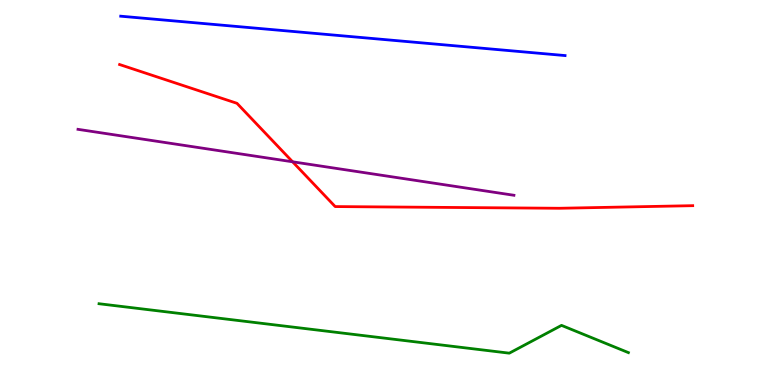[{'lines': ['blue', 'red'], 'intersections': []}, {'lines': ['green', 'red'], 'intersections': []}, {'lines': ['purple', 'red'], 'intersections': [{'x': 3.78, 'y': 5.8}]}, {'lines': ['blue', 'green'], 'intersections': []}, {'lines': ['blue', 'purple'], 'intersections': []}, {'lines': ['green', 'purple'], 'intersections': []}]